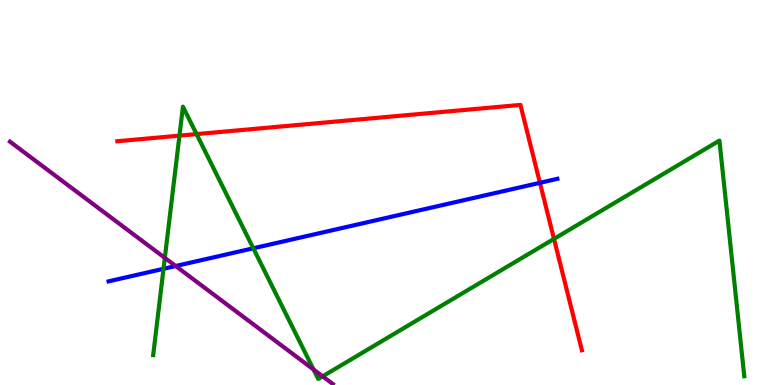[{'lines': ['blue', 'red'], 'intersections': [{'x': 6.97, 'y': 5.25}]}, {'lines': ['green', 'red'], 'intersections': [{'x': 2.32, 'y': 6.48}, {'x': 2.54, 'y': 6.52}, {'x': 7.15, 'y': 3.8}]}, {'lines': ['purple', 'red'], 'intersections': []}, {'lines': ['blue', 'green'], 'intersections': [{'x': 2.11, 'y': 3.02}, {'x': 3.27, 'y': 3.55}]}, {'lines': ['blue', 'purple'], 'intersections': [{'x': 2.27, 'y': 3.09}]}, {'lines': ['green', 'purple'], 'intersections': [{'x': 2.13, 'y': 3.3}, {'x': 4.05, 'y': 0.403}, {'x': 4.16, 'y': 0.225}]}]